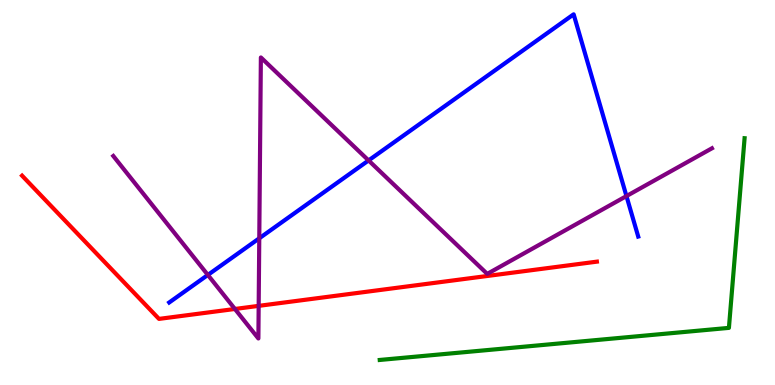[{'lines': ['blue', 'red'], 'intersections': []}, {'lines': ['green', 'red'], 'intersections': []}, {'lines': ['purple', 'red'], 'intersections': [{'x': 3.03, 'y': 1.97}, {'x': 3.34, 'y': 2.06}]}, {'lines': ['blue', 'green'], 'intersections': []}, {'lines': ['blue', 'purple'], 'intersections': [{'x': 2.68, 'y': 2.86}, {'x': 3.35, 'y': 3.81}, {'x': 4.76, 'y': 5.83}, {'x': 8.08, 'y': 4.91}]}, {'lines': ['green', 'purple'], 'intersections': []}]